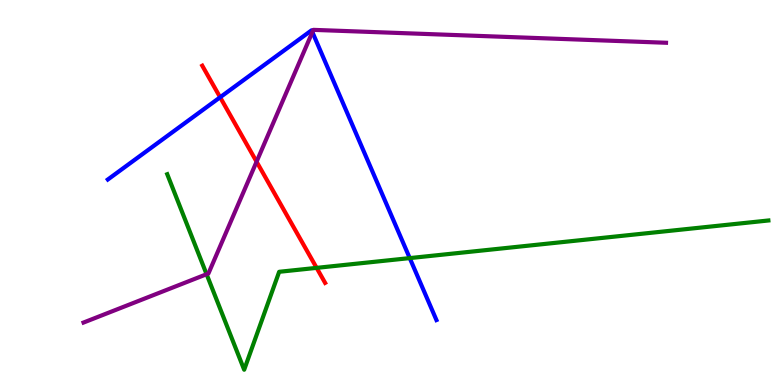[{'lines': ['blue', 'red'], 'intersections': [{'x': 2.84, 'y': 7.47}]}, {'lines': ['green', 'red'], 'intersections': [{'x': 4.09, 'y': 3.04}]}, {'lines': ['purple', 'red'], 'intersections': [{'x': 3.31, 'y': 5.8}]}, {'lines': ['blue', 'green'], 'intersections': [{'x': 5.29, 'y': 3.3}]}, {'lines': ['blue', 'purple'], 'intersections': [{'x': 4.03, 'y': 9.17}]}, {'lines': ['green', 'purple'], 'intersections': [{'x': 2.67, 'y': 2.88}]}]